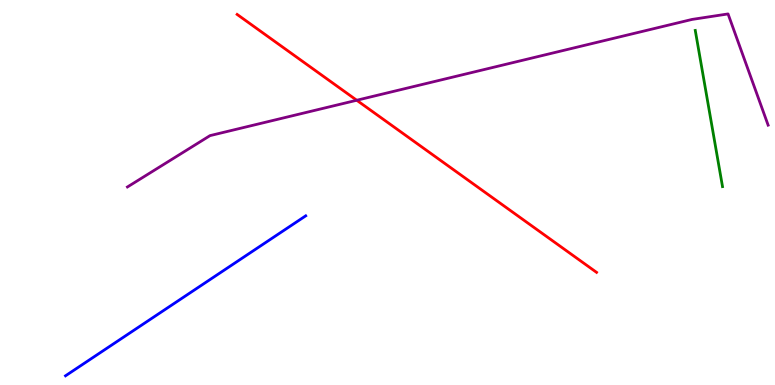[{'lines': ['blue', 'red'], 'intersections': []}, {'lines': ['green', 'red'], 'intersections': []}, {'lines': ['purple', 'red'], 'intersections': [{'x': 4.6, 'y': 7.4}]}, {'lines': ['blue', 'green'], 'intersections': []}, {'lines': ['blue', 'purple'], 'intersections': []}, {'lines': ['green', 'purple'], 'intersections': []}]